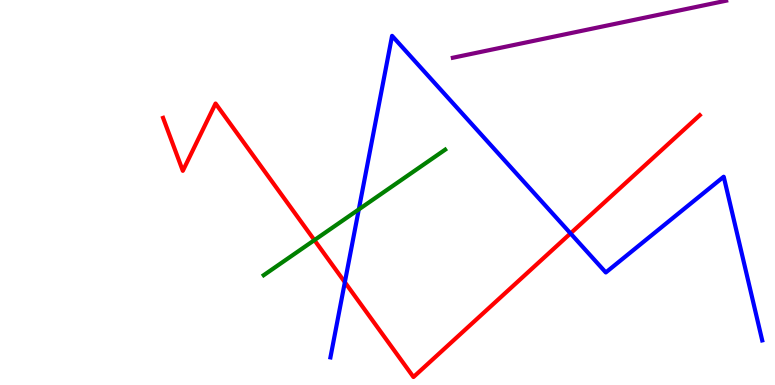[{'lines': ['blue', 'red'], 'intersections': [{'x': 4.45, 'y': 2.67}, {'x': 7.36, 'y': 3.94}]}, {'lines': ['green', 'red'], 'intersections': [{'x': 4.06, 'y': 3.76}]}, {'lines': ['purple', 'red'], 'intersections': []}, {'lines': ['blue', 'green'], 'intersections': [{'x': 4.63, 'y': 4.56}]}, {'lines': ['blue', 'purple'], 'intersections': []}, {'lines': ['green', 'purple'], 'intersections': []}]